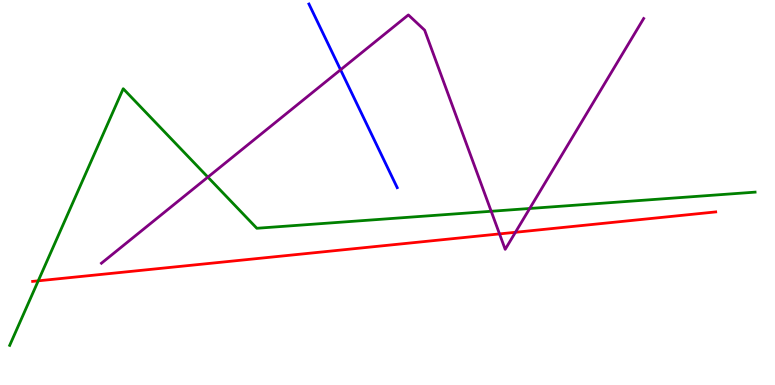[{'lines': ['blue', 'red'], 'intersections': []}, {'lines': ['green', 'red'], 'intersections': [{'x': 0.494, 'y': 2.71}]}, {'lines': ['purple', 'red'], 'intersections': [{'x': 6.45, 'y': 3.92}, {'x': 6.65, 'y': 3.97}]}, {'lines': ['blue', 'green'], 'intersections': []}, {'lines': ['blue', 'purple'], 'intersections': [{'x': 4.39, 'y': 8.19}]}, {'lines': ['green', 'purple'], 'intersections': [{'x': 2.68, 'y': 5.4}, {'x': 6.34, 'y': 4.51}, {'x': 6.83, 'y': 4.58}]}]